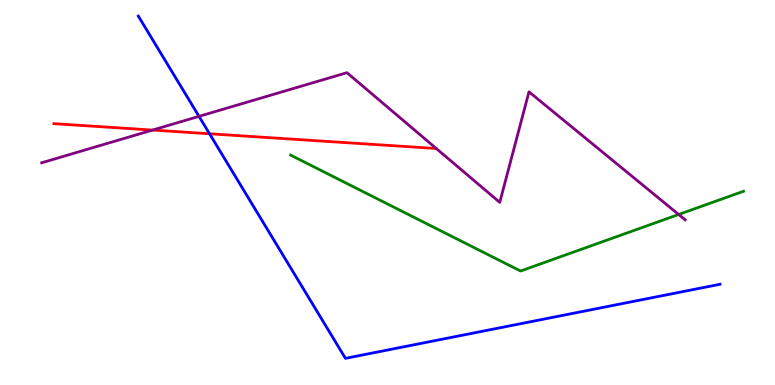[{'lines': ['blue', 'red'], 'intersections': [{'x': 2.7, 'y': 6.53}]}, {'lines': ['green', 'red'], 'intersections': []}, {'lines': ['purple', 'red'], 'intersections': [{'x': 1.97, 'y': 6.62}]}, {'lines': ['blue', 'green'], 'intersections': []}, {'lines': ['blue', 'purple'], 'intersections': [{'x': 2.57, 'y': 6.98}]}, {'lines': ['green', 'purple'], 'intersections': [{'x': 8.76, 'y': 4.43}]}]